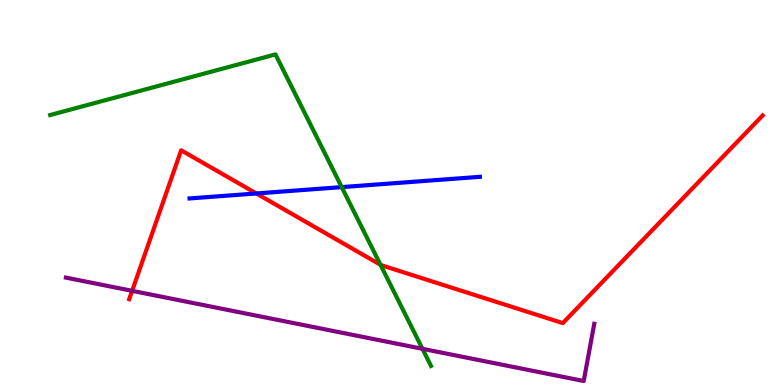[{'lines': ['blue', 'red'], 'intersections': [{'x': 3.31, 'y': 4.97}]}, {'lines': ['green', 'red'], 'intersections': [{'x': 4.91, 'y': 3.12}]}, {'lines': ['purple', 'red'], 'intersections': [{'x': 1.7, 'y': 2.45}]}, {'lines': ['blue', 'green'], 'intersections': [{'x': 4.41, 'y': 5.14}]}, {'lines': ['blue', 'purple'], 'intersections': []}, {'lines': ['green', 'purple'], 'intersections': [{'x': 5.45, 'y': 0.94}]}]